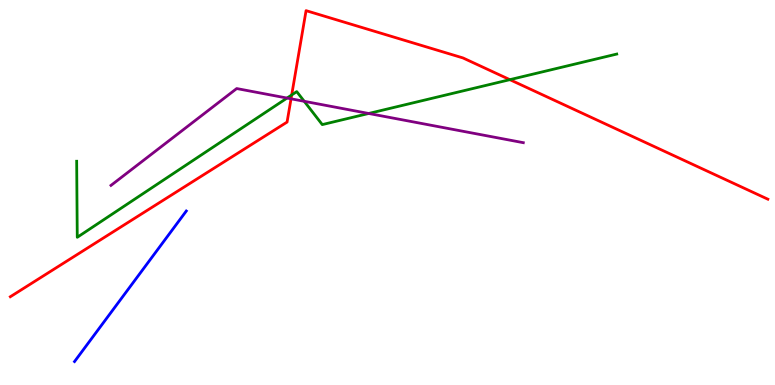[{'lines': ['blue', 'red'], 'intersections': []}, {'lines': ['green', 'red'], 'intersections': [{'x': 3.76, 'y': 7.53}, {'x': 6.58, 'y': 7.93}]}, {'lines': ['purple', 'red'], 'intersections': [{'x': 3.76, 'y': 7.43}]}, {'lines': ['blue', 'green'], 'intersections': []}, {'lines': ['blue', 'purple'], 'intersections': []}, {'lines': ['green', 'purple'], 'intersections': [{'x': 3.7, 'y': 7.45}, {'x': 3.93, 'y': 7.37}, {'x': 4.76, 'y': 7.05}]}]